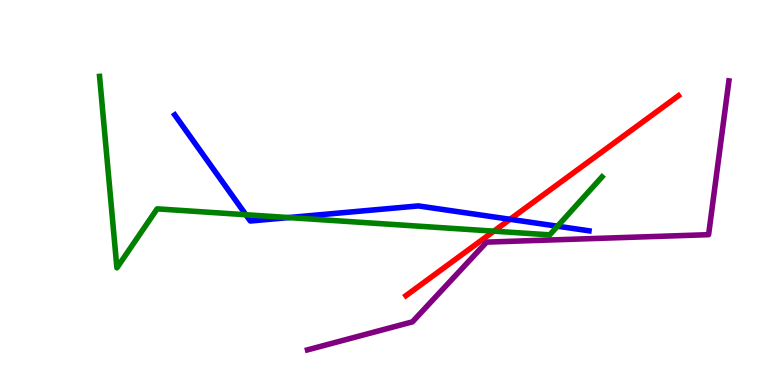[{'lines': ['blue', 'red'], 'intersections': [{'x': 6.58, 'y': 4.3}]}, {'lines': ['green', 'red'], 'intersections': [{'x': 6.37, 'y': 4.0}]}, {'lines': ['purple', 'red'], 'intersections': []}, {'lines': ['blue', 'green'], 'intersections': [{'x': 3.17, 'y': 4.42}, {'x': 3.72, 'y': 4.35}, {'x': 7.19, 'y': 4.12}]}, {'lines': ['blue', 'purple'], 'intersections': []}, {'lines': ['green', 'purple'], 'intersections': []}]